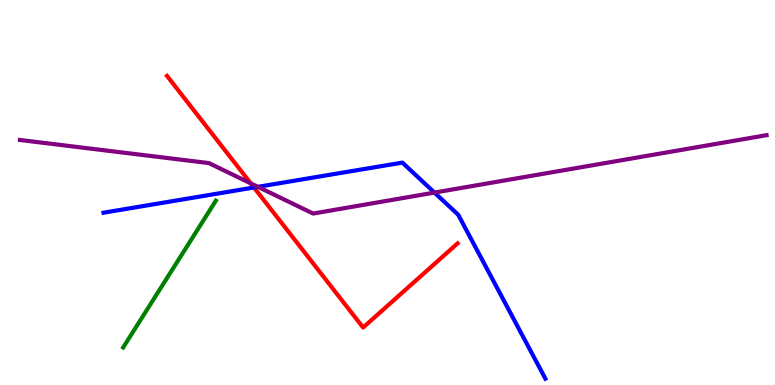[{'lines': ['blue', 'red'], 'intersections': [{'x': 3.28, 'y': 5.13}]}, {'lines': ['green', 'red'], 'intersections': []}, {'lines': ['purple', 'red'], 'intersections': [{'x': 3.24, 'y': 5.24}]}, {'lines': ['blue', 'green'], 'intersections': []}, {'lines': ['blue', 'purple'], 'intersections': [{'x': 3.33, 'y': 5.15}, {'x': 5.61, 'y': 5.0}]}, {'lines': ['green', 'purple'], 'intersections': []}]